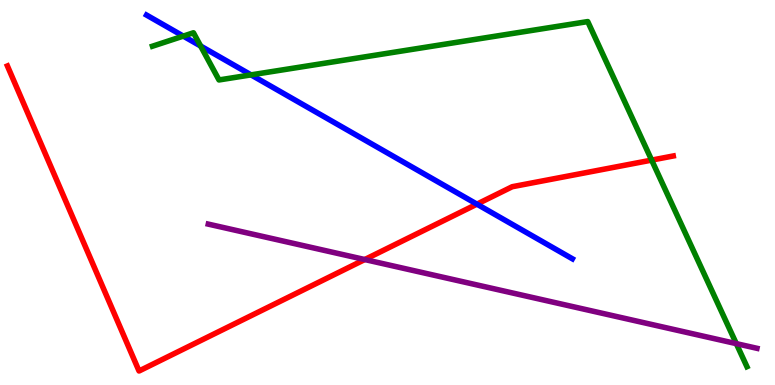[{'lines': ['blue', 'red'], 'intersections': [{'x': 6.15, 'y': 4.7}]}, {'lines': ['green', 'red'], 'intersections': [{'x': 8.41, 'y': 5.84}]}, {'lines': ['purple', 'red'], 'intersections': [{'x': 4.71, 'y': 3.26}]}, {'lines': ['blue', 'green'], 'intersections': [{'x': 2.37, 'y': 9.06}, {'x': 2.59, 'y': 8.8}, {'x': 3.24, 'y': 8.06}]}, {'lines': ['blue', 'purple'], 'intersections': []}, {'lines': ['green', 'purple'], 'intersections': [{'x': 9.5, 'y': 1.07}]}]